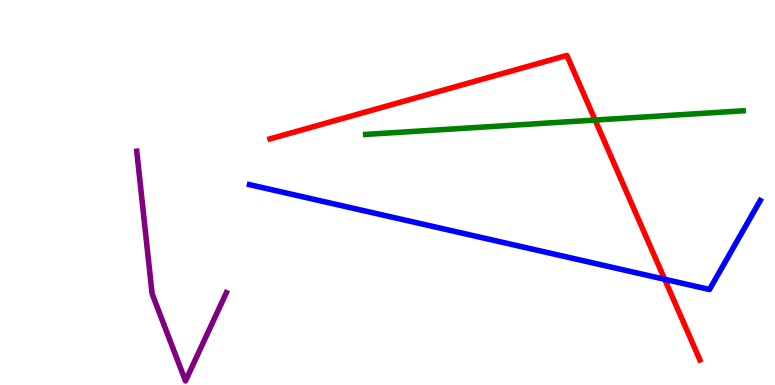[{'lines': ['blue', 'red'], 'intersections': [{'x': 8.58, 'y': 2.75}]}, {'lines': ['green', 'red'], 'intersections': [{'x': 7.68, 'y': 6.88}]}, {'lines': ['purple', 'red'], 'intersections': []}, {'lines': ['blue', 'green'], 'intersections': []}, {'lines': ['blue', 'purple'], 'intersections': []}, {'lines': ['green', 'purple'], 'intersections': []}]